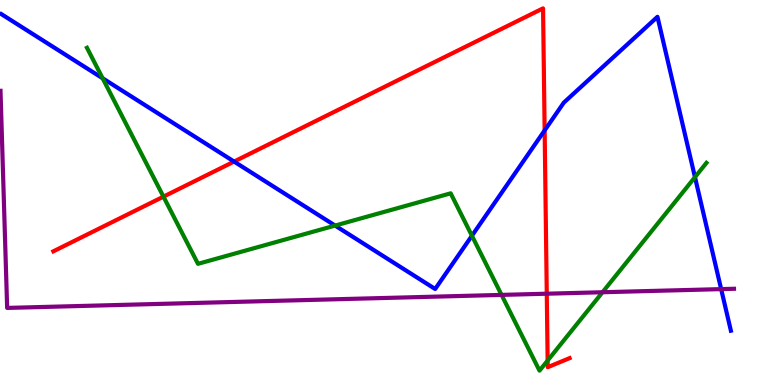[{'lines': ['blue', 'red'], 'intersections': [{'x': 3.02, 'y': 5.8}, {'x': 7.03, 'y': 6.61}]}, {'lines': ['green', 'red'], 'intersections': [{'x': 2.11, 'y': 4.89}, {'x': 7.07, 'y': 0.635}]}, {'lines': ['purple', 'red'], 'intersections': [{'x': 7.06, 'y': 2.37}]}, {'lines': ['blue', 'green'], 'intersections': [{'x': 1.32, 'y': 7.97}, {'x': 4.32, 'y': 4.14}, {'x': 6.09, 'y': 3.88}, {'x': 8.97, 'y': 5.4}]}, {'lines': ['blue', 'purple'], 'intersections': [{'x': 9.31, 'y': 2.49}]}, {'lines': ['green', 'purple'], 'intersections': [{'x': 6.47, 'y': 2.34}, {'x': 7.77, 'y': 2.41}]}]